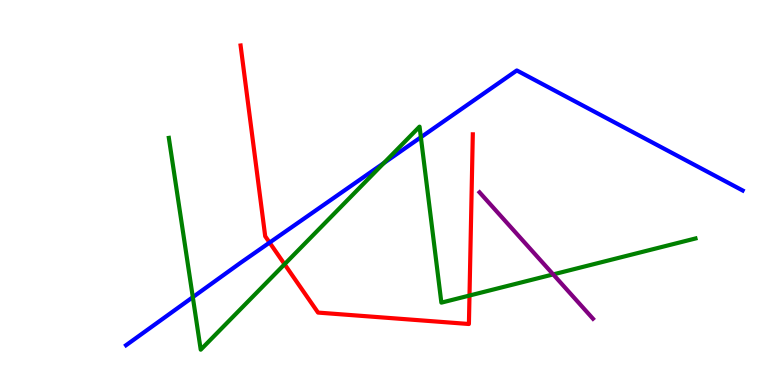[{'lines': ['blue', 'red'], 'intersections': [{'x': 3.48, 'y': 3.7}]}, {'lines': ['green', 'red'], 'intersections': [{'x': 3.67, 'y': 3.14}, {'x': 6.06, 'y': 2.32}]}, {'lines': ['purple', 'red'], 'intersections': []}, {'lines': ['blue', 'green'], 'intersections': [{'x': 2.49, 'y': 2.28}, {'x': 4.95, 'y': 5.77}, {'x': 5.43, 'y': 6.43}]}, {'lines': ['blue', 'purple'], 'intersections': []}, {'lines': ['green', 'purple'], 'intersections': [{'x': 7.14, 'y': 2.87}]}]